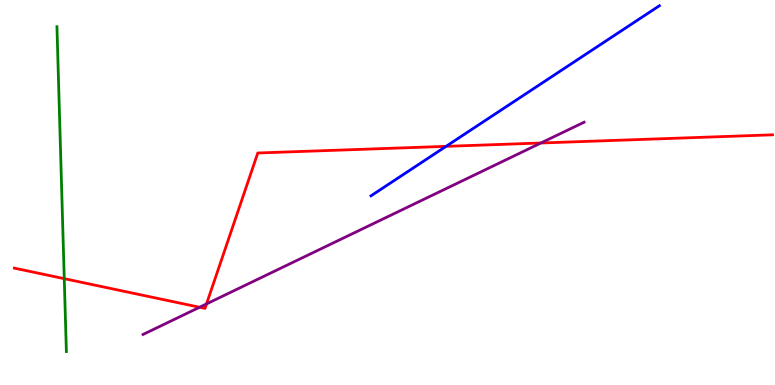[{'lines': ['blue', 'red'], 'intersections': [{'x': 5.76, 'y': 6.2}]}, {'lines': ['green', 'red'], 'intersections': [{'x': 0.829, 'y': 2.76}]}, {'lines': ['purple', 'red'], 'intersections': [{'x': 2.58, 'y': 2.02}, {'x': 2.66, 'y': 2.11}, {'x': 6.98, 'y': 6.29}]}, {'lines': ['blue', 'green'], 'intersections': []}, {'lines': ['blue', 'purple'], 'intersections': []}, {'lines': ['green', 'purple'], 'intersections': []}]